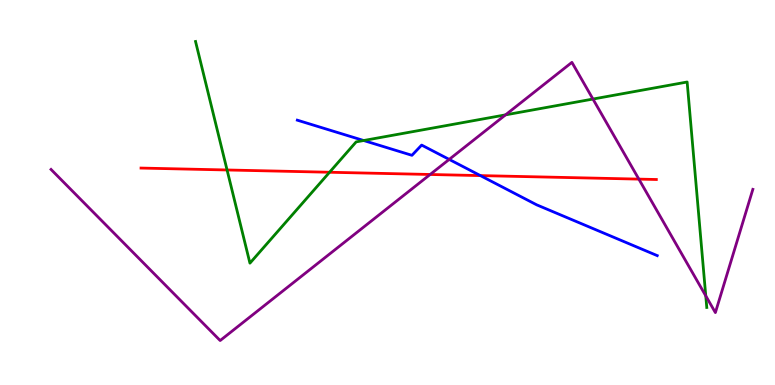[{'lines': ['blue', 'red'], 'intersections': [{'x': 6.2, 'y': 5.44}]}, {'lines': ['green', 'red'], 'intersections': [{'x': 2.93, 'y': 5.58}, {'x': 4.25, 'y': 5.53}]}, {'lines': ['purple', 'red'], 'intersections': [{'x': 5.55, 'y': 5.47}, {'x': 8.24, 'y': 5.35}]}, {'lines': ['blue', 'green'], 'intersections': [{'x': 4.69, 'y': 6.35}]}, {'lines': ['blue', 'purple'], 'intersections': [{'x': 5.8, 'y': 5.86}]}, {'lines': ['green', 'purple'], 'intersections': [{'x': 6.52, 'y': 7.02}, {'x': 7.65, 'y': 7.43}, {'x': 9.11, 'y': 2.32}]}]